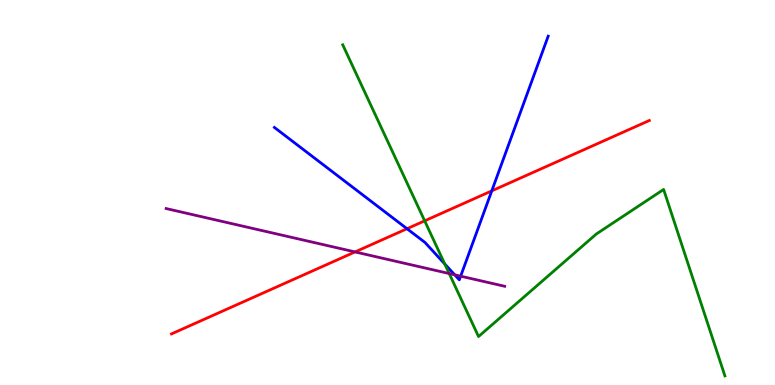[{'lines': ['blue', 'red'], 'intersections': [{'x': 5.25, 'y': 4.06}, {'x': 6.35, 'y': 5.04}]}, {'lines': ['green', 'red'], 'intersections': [{'x': 5.48, 'y': 4.26}]}, {'lines': ['purple', 'red'], 'intersections': [{'x': 4.58, 'y': 3.46}]}, {'lines': ['blue', 'green'], 'intersections': [{'x': 5.74, 'y': 3.14}]}, {'lines': ['blue', 'purple'], 'intersections': [{'x': 5.87, 'y': 2.86}, {'x': 5.94, 'y': 2.83}]}, {'lines': ['green', 'purple'], 'intersections': [{'x': 5.8, 'y': 2.9}]}]